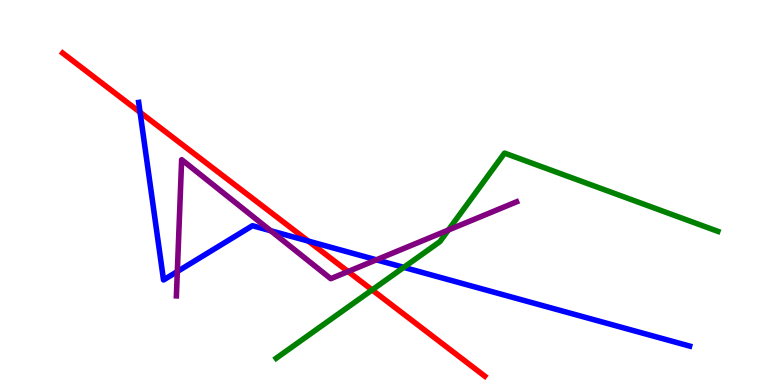[{'lines': ['blue', 'red'], 'intersections': [{'x': 1.81, 'y': 7.08}, {'x': 3.98, 'y': 3.74}]}, {'lines': ['green', 'red'], 'intersections': [{'x': 4.8, 'y': 2.47}]}, {'lines': ['purple', 'red'], 'intersections': [{'x': 4.49, 'y': 2.95}]}, {'lines': ['blue', 'green'], 'intersections': [{'x': 5.21, 'y': 3.06}]}, {'lines': ['blue', 'purple'], 'intersections': [{'x': 2.29, 'y': 2.95}, {'x': 3.49, 'y': 4.01}, {'x': 4.86, 'y': 3.25}]}, {'lines': ['green', 'purple'], 'intersections': [{'x': 5.79, 'y': 4.02}]}]